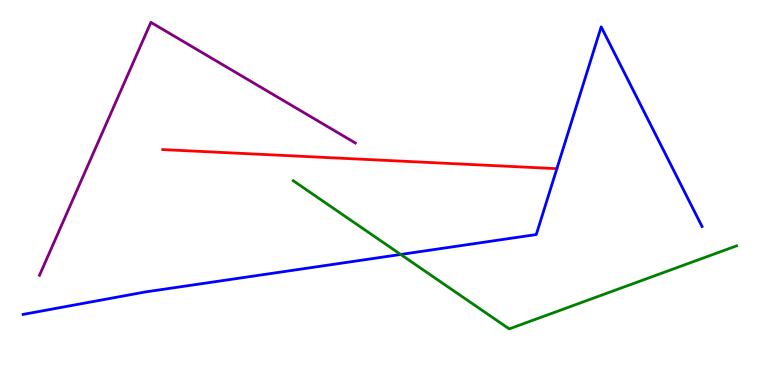[{'lines': ['blue', 'red'], 'intersections': []}, {'lines': ['green', 'red'], 'intersections': []}, {'lines': ['purple', 'red'], 'intersections': []}, {'lines': ['blue', 'green'], 'intersections': [{'x': 5.17, 'y': 3.39}]}, {'lines': ['blue', 'purple'], 'intersections': []}, {'lines': ['green', 'purple'], 'intersections': []}]